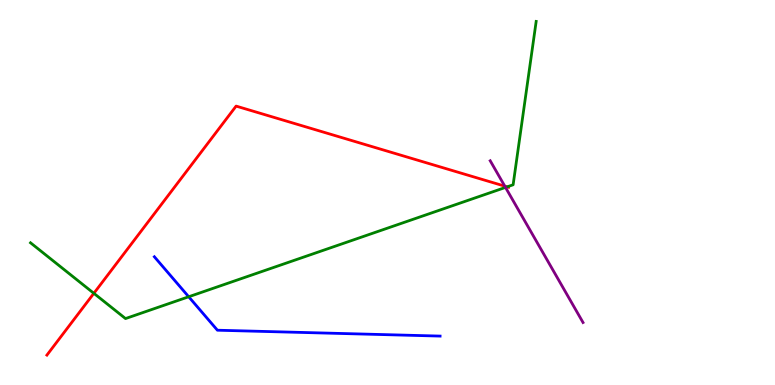[{'lines': ['blue', 'red'], 'intersections': []}, {'lines': ['green', 'red'], 'intersections': [{'x': 1.21, 'y': 2.38}, {'x': 6.54, 'y': 5.15}]}, {'lines': ['purple', 'red'], 'intersections': [{'x': 6.51, 'y': 5.16}]}, {'lines': ['blue', 'green'], 'intersections': [{'x': 2.43, 'y': 2.29}]}, {'lines': ['blue', 'purple'], 'intersections': []}, {'lines': ['green', 'purple'], 'intersections': [{'x': 6.52, 'y': 5.13}]}]